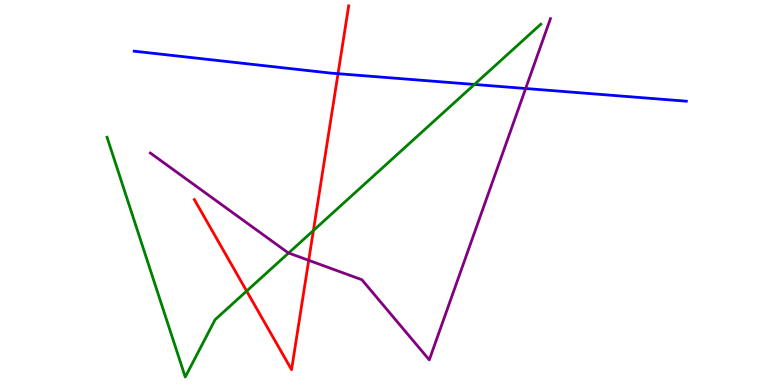[{'lines': ['blue', 'red'], 'intersections': [{'x': 4.36, 'y': 8.09}]}, {'lines': ['green', 'red'], 'intersections': [{'x': 3.18, 'y': 2.44}, {'x': 4.04, 'y': 4.01}]}, {'lines': ['purple', 'red'], 'intersections': [{'x': 3.98, 'y': 3.24}]}, {'lines': ['blue', 'green'], 'intersections': [{'x': 6.12, 'y': 7.81}]}, {'lines': ['blue', 'purple'], 'intersections': [{'x': 6.78, 'y': 7.7}]}, {'lines': ['green', 'purple'], 'intersections': [{'x': 3.72, 'y': 3.43}]}]